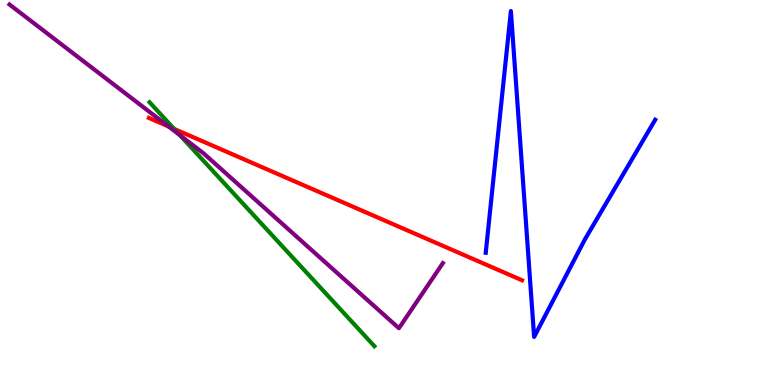[{'lines': ['blue', 'red'], 'intersections': []}, {'lines': ['green', 'red'], 'intersections': [{'x': 2.25, 'y': 6.65}]}, {'lines': ['purple', 'red'], 'intersections': [{'x': 2.17, 'y': 6.71}]}, {'lines': ['blue', 'green'], 'intersections': []}, {'lines': ['blue', 'purple'], 'intersections': []}, {'lines': ['green', 'purple'], 'intersections': [{'x': 2.32, 'y': 6.49}]}]